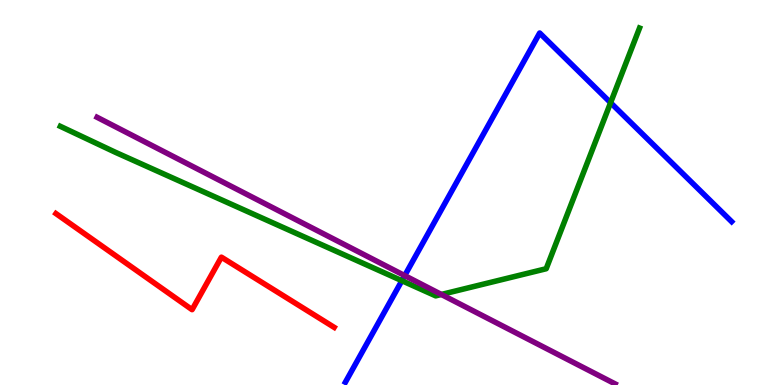[{'lines': ['blue', 'red'], 'intersections': []}, {'lines': ['green', 'red'], 'intersections': []}, {'lines': ['purple', 'red'], 'intersections': []}, {'lines': ['blue', 'green'], 'intersections': [{'x': 5.19, 'y': 2.71}, {'x': 7.88, 'y': 7.33}]}, {'lines': ['blue', 'purple'], 'intersections': [{'x': 5.22, 'y': 2.84}]}, {'lines': ['green', 'purple'], 'intersections': [{'x': 5.7, 'y': 2.35}]}]